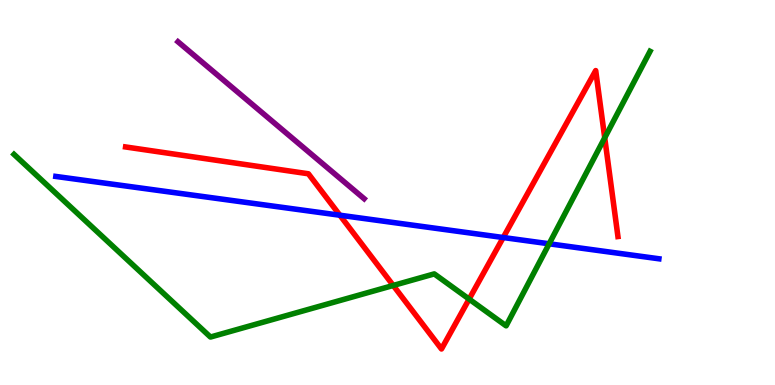[{'lines': ['blue', 'red'], 'intersections': [{'x': 4.39, 'y': 4.41}, {'x': 6.49, 'y': 3.83}]}, {'lines': ['green', 'red'], 'intersections': [{'x': 5.07, 'y': 2.59}, {'x': 6.05, 'y': 2.23}, {'x': 7.8, 'y': 6.42}]}, {'lines': ['purple', 'red'], 'intersections': []}, {'lines': ['blue', 'green'], 'intersections': [{'x': 7.09, 'y': 3.67}]}, {'lines': ['blue', 'purple'], 'intersections': []}, {'lines': ['green', 'purple'], 'intersections': []}]